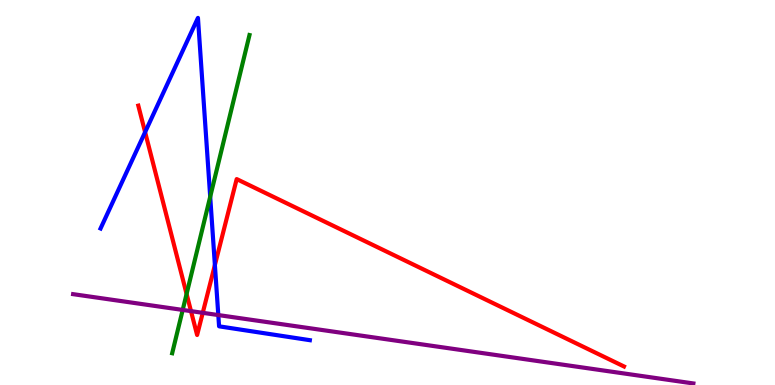[{'lines': ['blue', 'red'], 'intersections': [{'x': 1.87, 'y': 6.57}, {'x': 2.77, 'y': 3.12}]}, {'lines': ['green', 'red'], 'intersections': [{'x': 2.41, 'y': 2.37}]}, {'lines': ['purple', 'red'], 'intersections': [{'x': 2.46, 'y': 1.92}, {'x': 2.62, 'y': 1.87}]}, {'lines': ['blue', 'green'], 'intersections': [{'x': 2.71, 'y': 4.89}]}, {'lines': ['blue', 'purple'], 'intersections': [{'x': 2.82, 'y': 1.82}]}, {'lines': ['green', 'purple'], 'intersections': [{'x': 2.36, 'y': 1.95}]}]